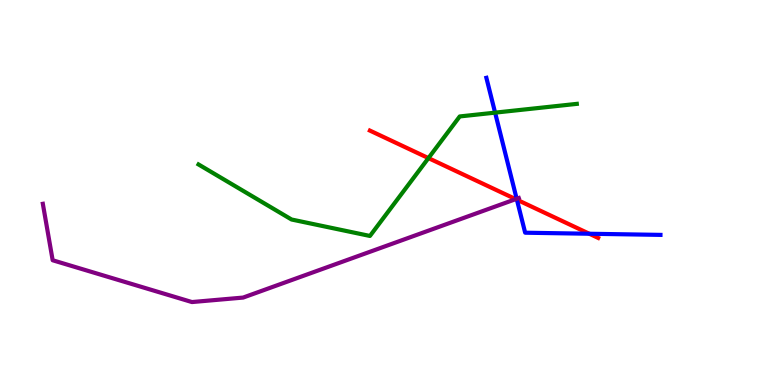[{'lines': ['blue', 'red'], 'intersections': [{'x': 6.67, 'y': 4.81}, {'x': 7.6, 'y': 3.93}]}, {'lines': ['green', 'red'], 'intersections': [{'x': 5.53, 'y': 5.89}]}, {'lines': ['purple', 'red'], 'intersections': [{'x': 6.65, 'y': 4.83}]}, {'lines': ['blue', 'green'], 'intersections': [{'x': 6.39, 'y': 7.07}]}, {'lines': ['blue', 'purple'], 'intersections': [{'x': 6.67, 'y': 4.84}]}, {'lines': ['green', 'purple'], 'intersections': []}]